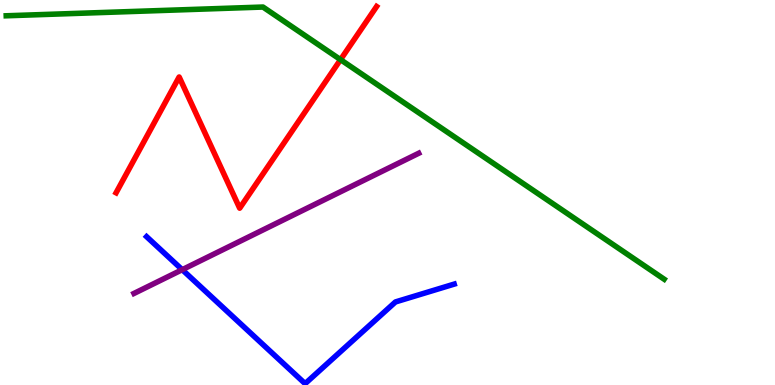[{'lines': ['blue', 'red'], 'intersections': []}, {'lines': ['green', 'red'], 'intersections': [{'x': 4.39, 'y': 8.45}]}, {'lines': ['purple', 'red'], 'intersections': []}, {'lines': ['blue', 'green'], 'intersections': []}, {'lines': ['blue', 'purple'], 'intersections': [{'x': 2.35, 'y': 3.0}]}, {'lines': ['green', 'purple'], 'intersections': []}]